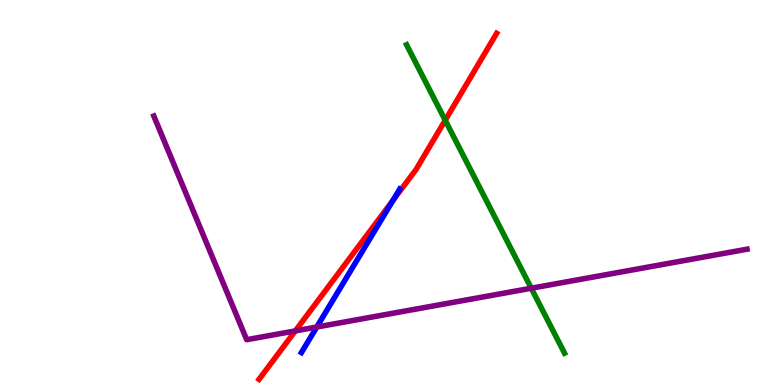[{'lines': ['blue', 'red'], 'intersections': [{'x': 5.07, 'y': 4.79}]}, {'lines': ['green', 'red'], 'intersections': [{'x': 5.74, 'y': 6.88}]}, {'lines': ['purple', 'red'], 'intersections': [{'x': 3.81, 'y': 1.41}]}, {'lines': ['blue', 'green'], 'intersections': []}, {'lines': ['blue', 'purple'], 'intersections': [{'x': 4.09, 'y': 1.51}]}, {'lines': ['green', 'purple'], 'intersections': [{'x': 6.85, 'y': 2.51}]}]